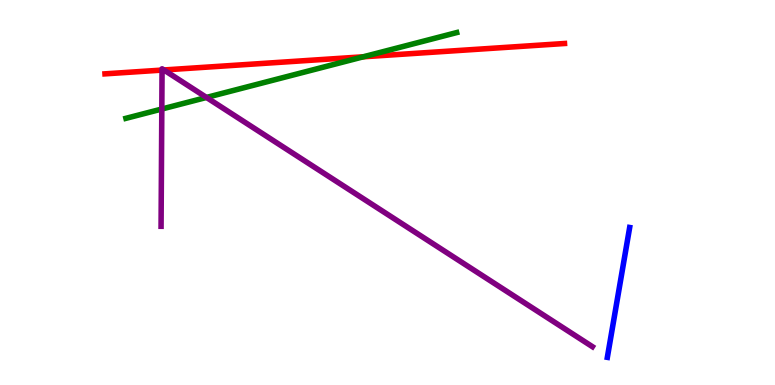[{'lines': ['blue', 'red'], 'intersections': []}, {'lines': ['green', 'red'], 'intersections': [{'x': 4.69, 'y': 8.52}]}, {'lines': ['purple', 'red'], 'intersections': [{'x': 2.09, 'y': 8.18}, {'x': 2.11, 'y': 8.18}]}, {'lines': ['blue', 'green'], 'intersections': []}, {'lines': ['blue', 'purple'], 'intersections': []}, {'lines': ['green', 'purple'], 'intersections': [{'x': 2.09, 'y': 7.17}, {'x': 2.66, 'y': 7.47}]}]